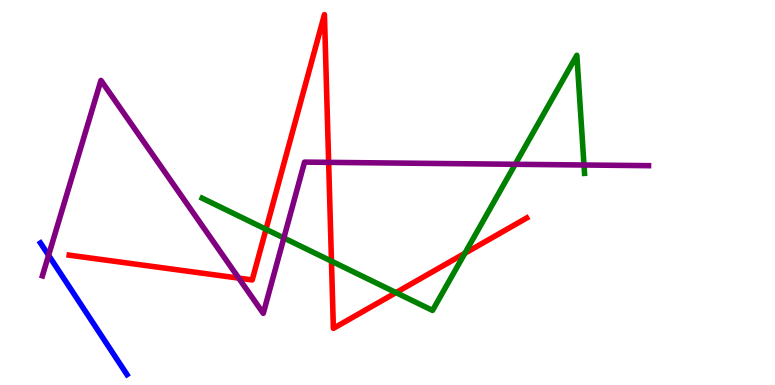[{'lines': ['blue', 'red'], 'intersections': []}, {'lines': ['green', 'red'], 'intersections': [{'x': 3.43, 'y': 4.04}, {'x': 4.28, 'y': 3.22}, {'x': 5.11, 'y': 2.4}, {'x': 6.0, 'y': 3.42}]}, {'lines': ['purple', 'red'], 'intersections': [{'x': 3.08, 'y': 2.78}, {'x': 4.24, 'y': 5.78}]}, {'lines': ['blue', 'green'], 'intersections': []}, {'lines': ['blue', 'purple'], 'intersections': [{'x': 0.627, 'y': 3.37}]}, {'lines': ['green', 'purple'], 'intersections': [{'x': 3.66, 'y': 3.82}, {'x': 6.65, 'y': 5.73}, {'x': 7.54, 'y': 5.71}]}]